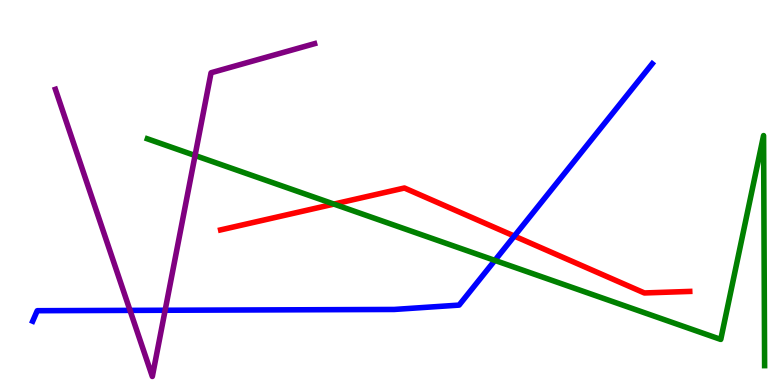[{'lines': ['blue', 'red'], 'intersections': [{'x': 6.64, 'y': 3.87}]}, {'lines': ['green', 'red'], 'intersections': [{'x': 4.31, 'y': 4.7}]}, {'lines': ['purple', 'red'], 'intersections': []}, {'lines': ['blue', 'green'], 'intersections': [{'x': 6.39, 'y': 3.24}]}, {'lines': ['blue', 'purple'], 'intersections': [{'x': 1.68, 'y': 1.94}, {'x': 2.13, 'y': 1.94}]}, {'lines': ['green', 'purple'], 'intersections': [{'x': 2.52, 'y': 5.96}]}]